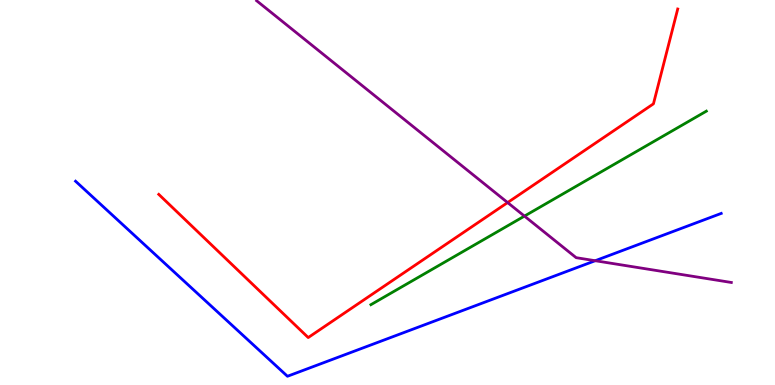[{'lines': ['blue', 'red'], 'intersections': []}, {'lines': ['green', 'red'], 'intersections': []}, {'lines': ['purple', 'red'], 'intersections': [{'x': 6.55, 'y': 4.74}]}, {'lines': ['blue', 'green'], 'intersections': []}, {'lines': ['blue', 'purple'], 'intersections': [{'x': 7.68, 'y': 3.23}]}, {'lines': ['green', 'purple'], 'intersections': [{'x': 6.77, 'y': 4.39}]}]